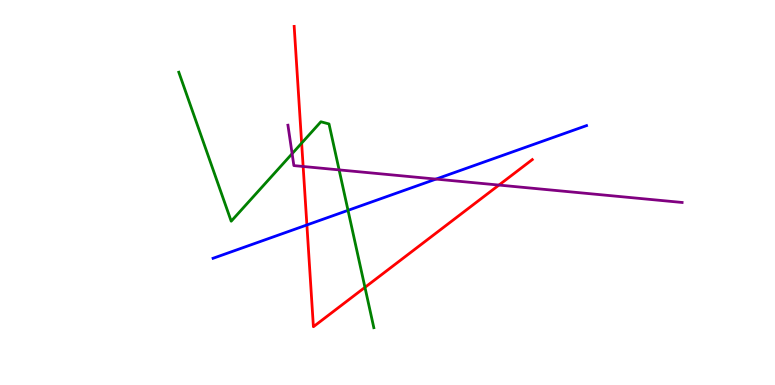[{'lines': ['blue', 'red'], 'intersections': [{'x': 3.96, 'y': 4.16}]}, {'lines': ['green', 'red'], 'intersections': [{'x': 3.89, 'y': 6.28}, {'x': 4.71, 'y': 2.54}]}, {'lines': ['purple', 'red'], 'intersections': [{'x': 3.91, 'y': 5.68}, {'x': 6.44, 'y': 5.19}]}, {'lines': ['blue', 'green'], 'intersections': [{'x': 4.49, 'y': 4.54}]}, {'lines': ['blue', 'purple'], 'intersections': [{'x': 5.63, 'y': 5.35}]}, {'lines': ['green', 'purple'], 'intersections': [{'x': 3.77, 'y': 6.01}, {'x': 4.38, 'y': 5.59}]}]